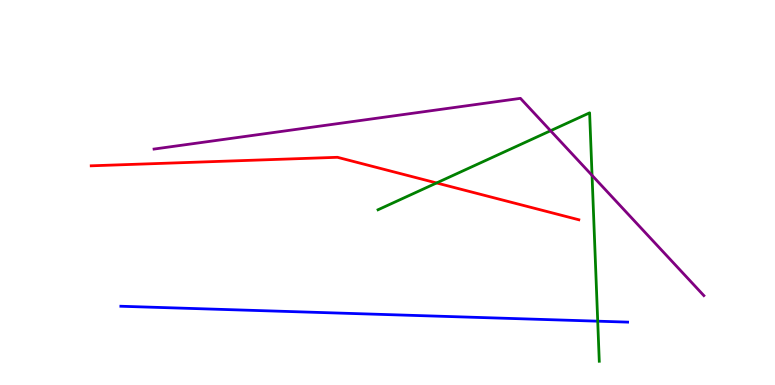[{'lines': ['blue', 'red'], 'intersections': []}, {'lines': ['green', 'red'], 'intersections': [{'x': 5.63, 'y': 5.25}]}, {'lines': ['purple', 'red'], 'intersections': []}, {'lines': ['blue', 'green'], 'intersections': [{'x': 7.71, 'y': 1.66}]}, {'lines': ['blue', 'purple'], 'intersections': []}, {'lines': ['green', 'purple'], 'intersections': [{'x': 7.1, 'y': 6.6}, {'x': 7.64, 'y': 5.45}]}]